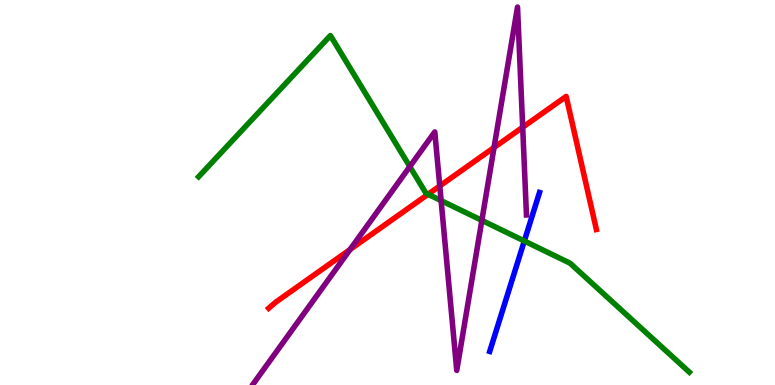[{'lines': ['blue', 'red'], 'intersections': []}, {'lines': ['green', 'red'], 'intersections': [{'x': 5.52, 'y': 4.95}]}, {'lines': ['purple', 'red'], 'intersections': [{'x': 4.52, 'y': 3.52}, {'x': 5.67, 'y': 5.17}, {'x': 6.37, 'y': 6.17}, {'x': 6.74, 'y': 6.7}]}, {'lines': ['blue', 'green'], 'intersections': [{'x': 6.77, 'y': 3.74}]}, {'lines': ['blue', 'purple'], 'intersections': []}, {'lines': ['green', 'purple'], 'intersections': [{'x': 5.29, 'y': 5.67}, {'x': 5.69, 'y': 4.79}, {'x': 6.22, 'y': 4.28}]}]